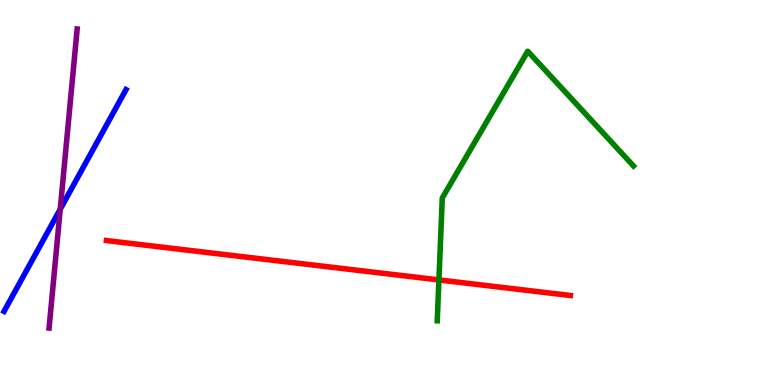[{'lines': ['blue', 'red'], 'intersections': []}, {'lines': ['green', 'red'], 'intersections': [{'x': 5.66, 'y': 2.73}]}, {'lines': ['purple', 'red'], 'intersections': []}, {'lines': ['blue', 'green'], 'intersections': []}, {'lines': ['blue', 'purple'], 'intersections': [{'x': 0.777, 'y': 4.57}]}, {'lines': ['green', 'purple'], 'intersections': []}]